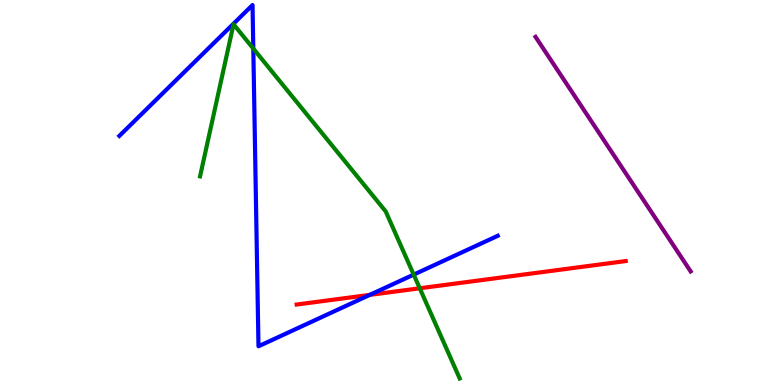[{'lines': ['blue', 'red'], 'intersections': [{'x': 4.77, 'y': 2.34}]}, {'lines': ['green', 'red'], 'intersections': [{'x': 5.42, 'y': 2.51}]}, {'lines': ['purple', 'red'], 'intersections': []}, {'lines': ['blue', 'green'], 'intersections': [{'x': 3.27, 'y': 8.74}, {'x': 5.34, 'y': 2.87}]}, {'lines': ['blue', 'purple'], 'intersections': []}, {'lines': ['green', 'purple'], 'intersections': []}]